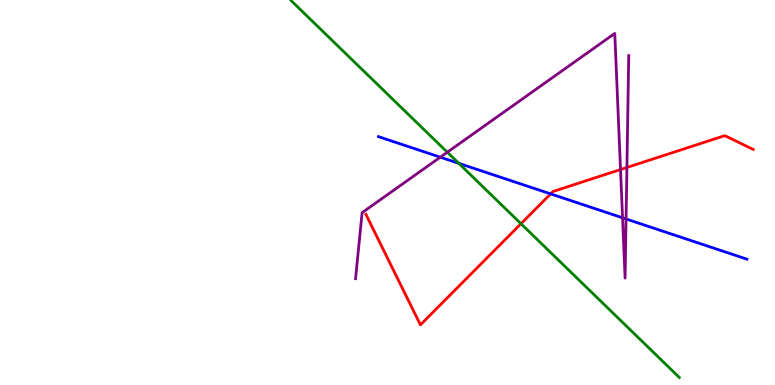[{'lines': ['blue', 'red'], 'intersections': [{'x': 7.11, 'y': 4.96}]}, {'lines': ['green', 'red'], 'intersections': [{'x': 6.72, 'y': 4.19}]}, {'lines': ['purple', 'red'], 'intersections': [{'x': 8.01, 'y': 5.6}, {'x': 8.09, 'y': 5.65}]}, {'lines': ['blue', 'green'], 'intersections': [{'x': 5.92, 'y': 5.76}]}, {'lines': ['blue', 'purple'], 'intersections': [{'x': 5.68, 'y': 5.92}, {'x': 8.03, 'y': 4.34}, {'x': 8.08, 'y': 4.31}]}, {'lines': ['green', 'purple'], 'intersections': [{'x': 5.77, 'y': 6.05}]}]